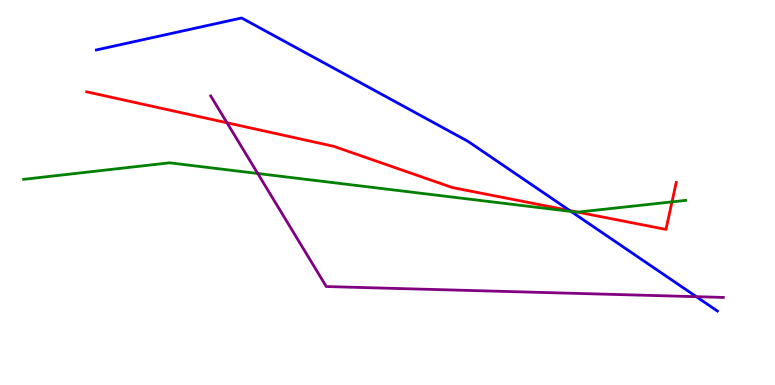[{'lines': ['blue', 'red'], 'intersections': [{'x': 7.35, 'y': 4.53}]}, {'lines': ['green', 'red'], 'intersections': [{'x': 7.46, 'y': 4.49}, {'x': 8.67, 'y': 4.76}]}, {'lines': ['purple', 'red'], 'intersections': [{'x': 2.93, 'y': 6.81}]}, {'lines': ['blue', 'green'], 'intersections': [{'x': 7.37, 'y': 4.51}]}, {'lines': ['blue', 'purple'], 'intersections': [{'x': 8.99, 'y': 2.29}]}, {'lines': ['green', 'purple'], 'intersections': [{'x': 3.33, 'y': 5.49}]}]